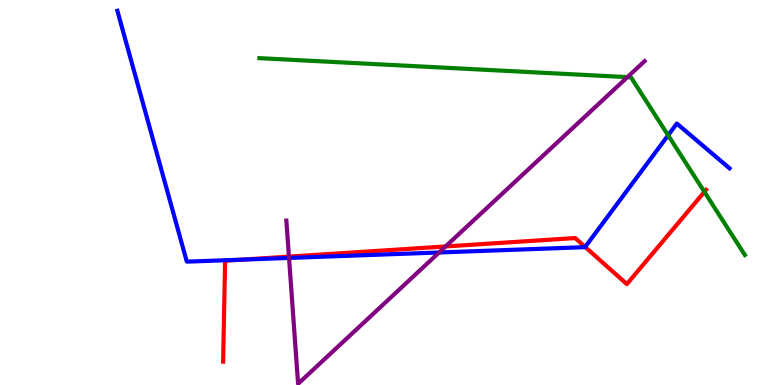[{'lines': ['blue', 'red'], 'intersections': [{'x': 3.13, 'y': 3.26}, {'x': 7.55, 'y': 3.59}]}, {'lines': ['green', 'red'], 'intersections': [{'x': 9.09, 'y': 5.02}]}, {'lines': ['purple', 'red'], 'intersections': [{'x': 3.73, 'y': 3.33}, {'x': 5.75, 'y': 3.6}]}, {'lines': ['blue', 'green'], 'intersections': [{'x': 8.62, 'y': 6.49}]}, {'lines': ['blue', 'purple'], 'intersections': [{'x': 3.73, 'y': 3.3}, {'x': 5.67, 'y': 3.44}]}, {'lines': ['green', 'purple'], 'intersections': [{'x': 8.1, 'y': 8.0}]}]